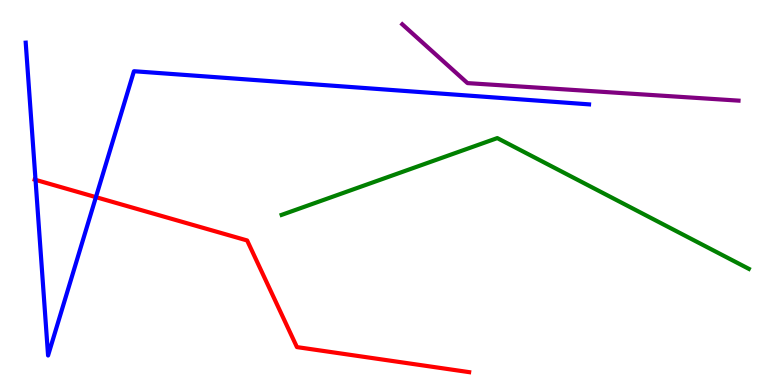[{'lines': ['blue', 'red'], 'intersections': [{'x': 0.458, 'y': 5.33}, {'x': 1.24, 'y': 4.88}]}, {'lines': ['green', 'red'], 'intersections': []}, {'lines': ['purple', 'red'], 'intersections': []}, {'lines': ['blue', 'green'], 'intersections': []}, {'lines': ['blue', 'purple'], 'intersections': []}, {'lines': ['green', 'purple'], 'intersections': []}]